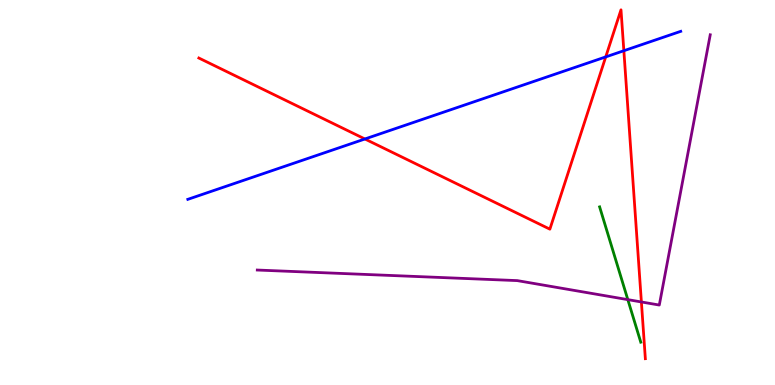[{'lines': ['blue', 'red'], 'intersections': [{'x': 4.71, 'y': 6.39}, {'x': 7.82, 'y': 8.52}, {'x': 8.05, 'y': 8.68}]}, {'lines': ['green', 'red'], 'intersections': []}, {'lines': ['purple', 'red'], 'intersections': [{'x': 8.28, 'y': 2.16}]}, {'lines': ['blue', 'green'], 'intersections': []}, {'lines': ['blue', 'purple'], 'intersections': []}, {'lines': ['green', 'purple'], 'intersections': [{'x': 8.1, 'y': 2.22}]}]